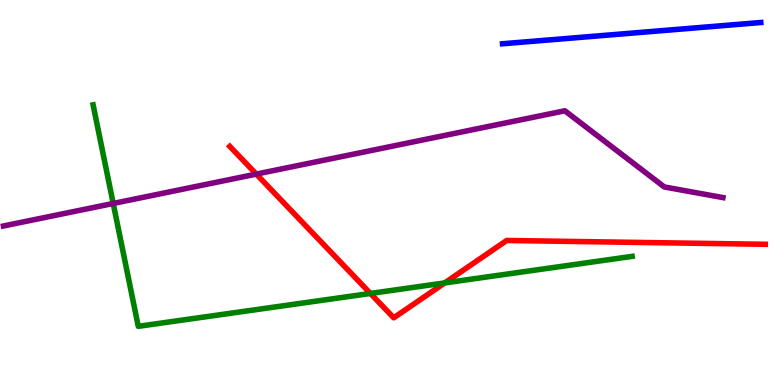[{'lines': ['blue', 'red'], 'intersections': []}, {'lines': ['green', 'red'], 'intersections': [{'x': 4.78, 'y': 2.38}, {'x': 5.74, 'y': 2.65}]}, {'lines': ['purple', 'red'], 'intersections': [{'x': 3.31, 'y': 5.48}]}, {'lines': ['blue', 'green'], 'intersections': []}, {'lines': ['blue', 'purple'], 'intersections': []}, {'lines': ['green', 'purple'], 'intersections': [{'x': 1.46, 'y': 4.72}]}]